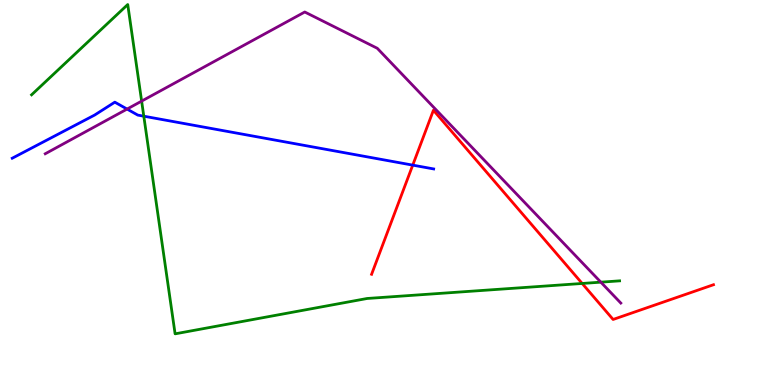[{'lines': ['blue', 'red'], 'intersections': [{'x': 5.33, 'y': 5.71}]}, {'lines': ['green', 'red'], 'intersections': [{'x': 7.51, 'y': 2.64}]}, {'lines': ['purple', 'red'], 'intersections': []}, {'lines': ['blue', 'green'], 'intersections': [{'x': 1.86, 'y': 6.98}]}, {'lines': ['blue', 'purple'], 'intersections': [{'x': 1.64, 'y': 7.17}]}, {'lines': ['green', 'purple'], 'intersections': [{'x': 1.83, 'y': 7.37}, {'x': 7.75, 'y': 2.67}]}]